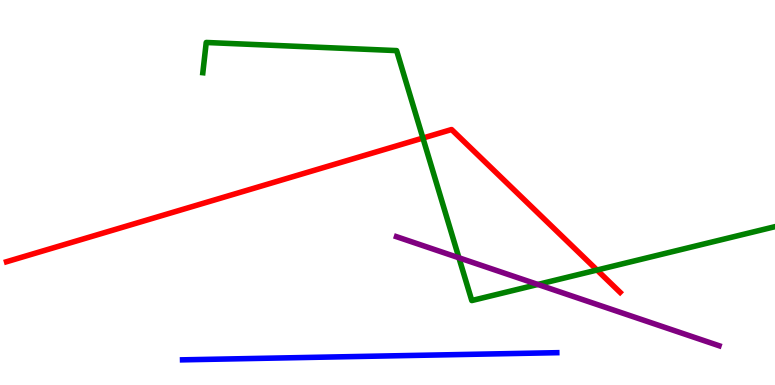[{'lines': ['blue', 'red'], 'intersections': []}, {'lines': ['green', 'red'], 'intersections': [{'x': 5.46, 'y': 6.41}, {'x': 7.7, 'y': 2.99}]}, {'lines': ['purple', 'red'], 'intersections': []}, {'lines': ['blue', 'green'], 'intersections': []}, {'lines': ['blue', 'purple'], 'intersections': []}, {'lines': ['green', 'purple'], 'intersections': [{'x': 5.92, 'y': 3.3}, {'x': 6.94, 'y': 2.61}]}]